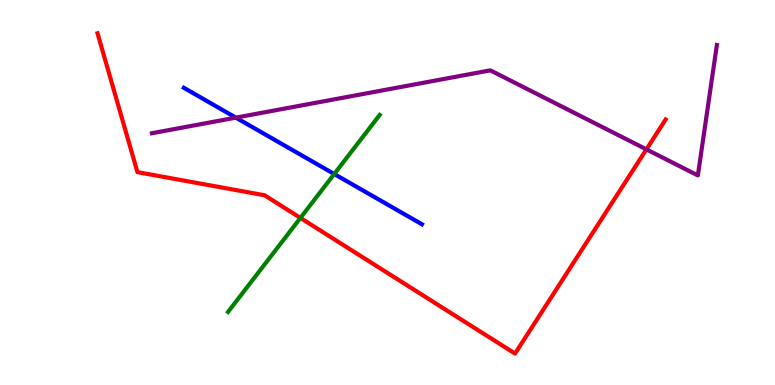[{'lines': ['blue', 'red'], 'intersections': []}, {'lines': ['green', 'red'], 'intersections': [{'x': 3.88, 'y': 4.34}]}, {'lines': ['purple', 'red'], 'intersections': [{'x': 8.34, 'y': 6.12}]}, {'lines': ['blue', 'green'], 'intersections': [{'x': 4.31, 'y': 5.48}]}, {'lines': ['blue', 'purple'], 'intersections': [{'x': 3.04, 'y': 6.94}]}, {'lines': ['green', 'purple'], 'intersections': []}]